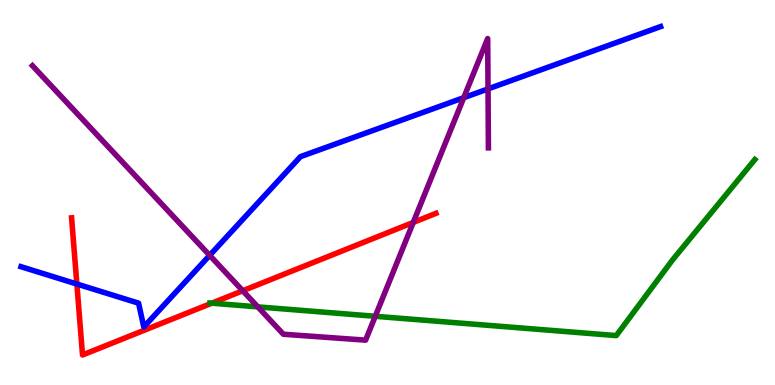[{'lines': ['blue', 'red'], 'intersections': [{'x': 0.992, 'y': 2.62}]}, {'lines': ['green', 'red'], 'intersections': [{'x': 2.73, 'y': 2.13}]}, {'lines': ['purple', 'red'], 'intersections': [{'x': 3.13, 'y': 2.45}, {'x': 5.33, 'y': 4.22}]}, {'lines': ['blue', 'green'], 'intersections': []}, {'lines': ['blue', 'purple'], 'intersections': [{'x': 2.71, 'y': 3.37}, {'x': 5.98, 'y': 7.46}, {'x': 6.3, 'y': 7.69}]}, {'lines': ['green', 'purple'], 'intersections': [{'x': 3.33, 'y': 2.03}, {'x': 4.84, 'y': 1.78}]}]